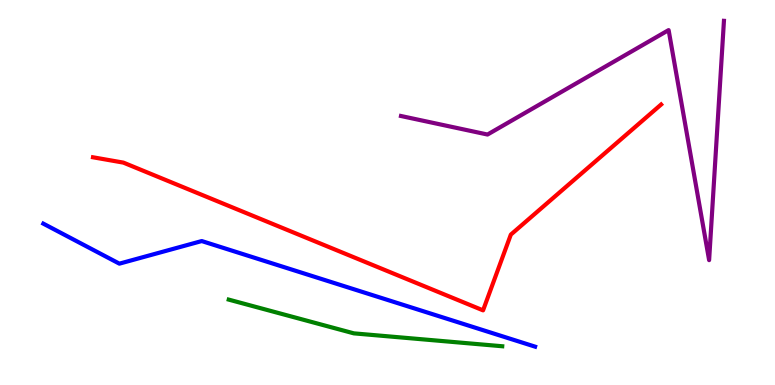[{'lines': ['blue', 'red'], 'intersections': []}, {'lines': ['green', 'red'], 'intersections': []}, {'lines': ['purple', 'red'], 'intersections': []}, {'lines': ['blue', 'green'], 'intersections': []}, {'lines': ['blue', 'purple'], 'intersections': []}, {'lines': ['green', 'purple'], 'intersections': []}]